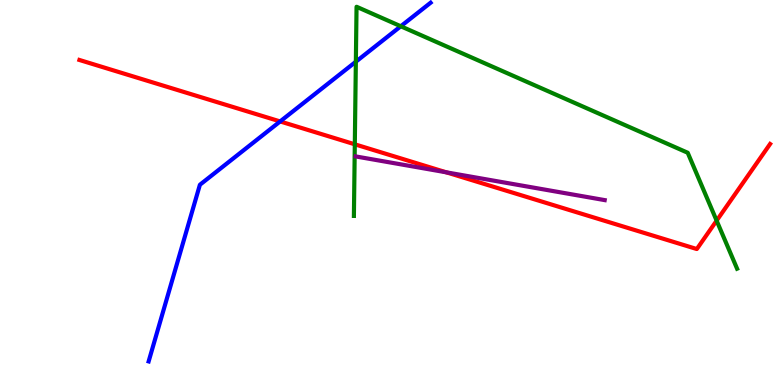[{'lines': ['blue', 'red'], 'intersections': [{'x': 3.61, 'y': 6.85}]}, {'lines': ['green', 'red'], 'intersections': [{'x': 4.58, 'y': 6.25}, {'x': 9.25, 'y': 4.27}]}, {'lines': ['purple', 'red'], 'intersections': [{'x': 5.76, 'y': 5.52}]}, {'lines': ['blue', 'green'], 'intersections': [{'x': 4.59, 'y': 8.4}, {'x': 5.17, 'y': 9.32}]}, {'lines': ['blue', 'purple'], 'intersections': []}, {'lines': ['green', 'purple'], 'intersections': []}]